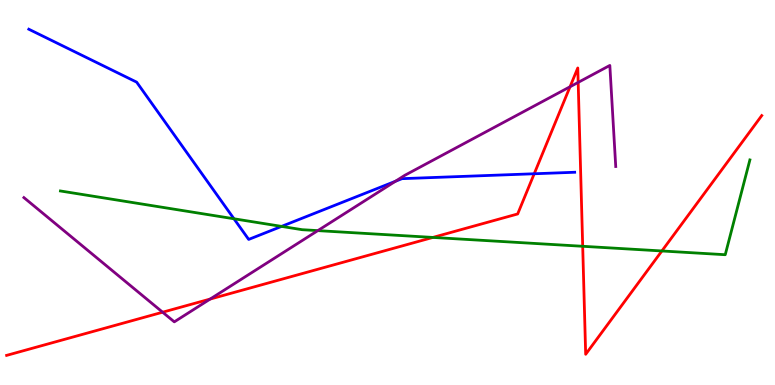[{'lines': ['blue', 'red'], 'intersections': [{'x': 6.89, 'y': 5.49}]}, {'lines': ['green', 'red'], 'intersections': [{'x': 5.59, 'y': 3.83}, {'x': 7.52, 'y': 3.6}, {'x': 8.54, 'y': 3.48}]}, {'lines': ['purple', 'red'], 'intersections': [{'x': 2.1, 'y': 1.89}, {'x': 2.71, 'y': 2.23}, {'x': 7.36, 'y': 7.75}, {'x': 7.46, 'y': 7.86}]}, {'lines': ['blue', 'green'], 'intersections': [{'x': 3.02, 'y': 4.32}, {'x': 3.63, 'y': 4.12}]}, {'lines': ['blue', 'purple'], 'intersections': [{'x': 5.1, 'y': 5.29}]}, {'lines': ['green', 'purple'], 'intersections': [{'x': 4.1, 'y': 4.01}]}]